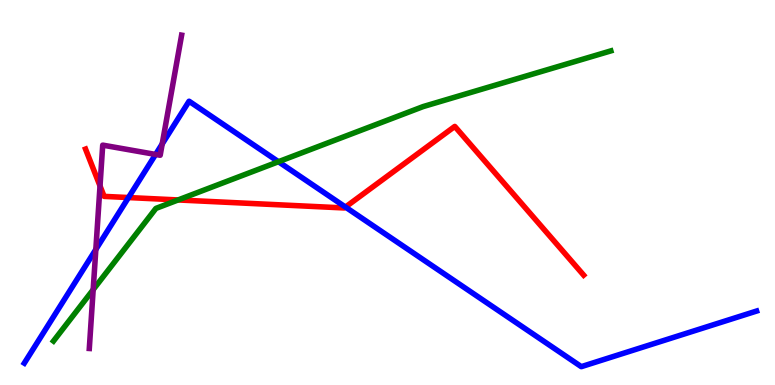[{'lines': ['blue', 'red'], 'intersections': [{'x': 1.66, 'y': 4.87}, {'x': 4.46, 'y': 4.62}]}, {'lines': ['green', 'red'], 'intersections': [{'x': 2.3, 'y': 4.81}]}, {'lines': ['purple', 'red'], 'intersections': [{'x': 1.29, 'y': 5.17}]}, {'lines': ['blue', 'green'], 'intersections': [{'x': 3.59, 'y': 5.8}]}, {'lines': ['blue', 'purple'], 'intersections': [{'x': 1.24, 'y': 3.52}, {'x': 2.01, 'y': 5.99}, {'x': 2.09, 'y': 6.26}]}, {'lines': ['green', 'purple'], 'intersections': [{'x': 1.2, 'y': 2.48}]}]